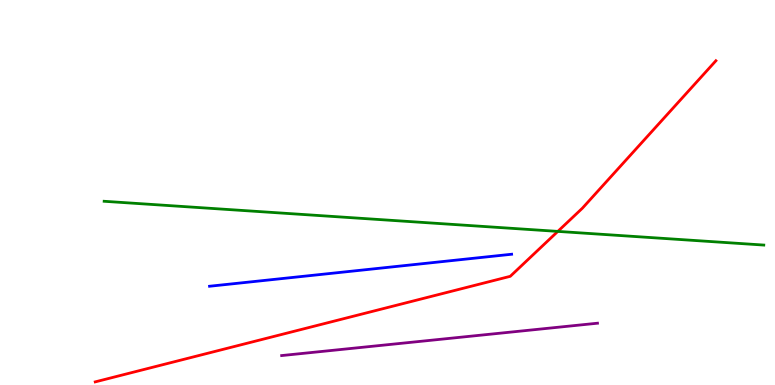[{'lines': ['blue', 'red'], 'intersections': []}, {'lines': ['green', 'red'], 'intersections': [{'x': 7.2, 'y': 3.99}]}, {'lines': ['purple', 'red'], 'intersections': []}, {'lines': ['blue', 'green'], 'intersections': []}, {'lines': ['blue', 'purple'], 'intersections': []}, {'lines': ['green', 'purple'], 'intersections': []}]